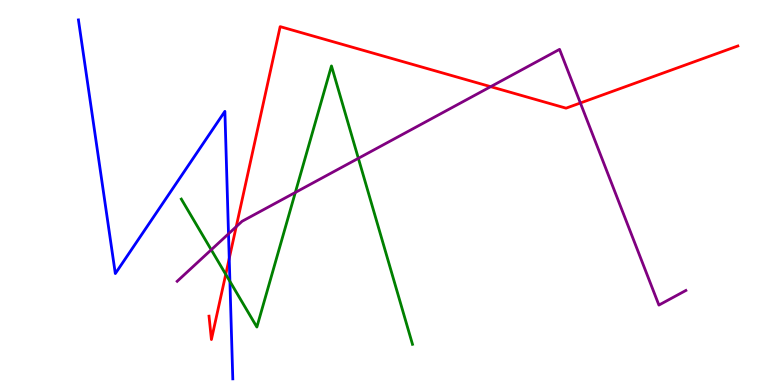[{'lines': ['blue', 'red'], 'intersections': [{'x': 2.96, 'y': 3.29}]}, {'lines': ['green', 'red'], 'intersections': [{'x': 2.91, 'y': 2.87}]}, {'lines': ['purple', 'red'], 'intersections': [{'x': 3.05, 'y': 4.11}, {'x': 6.33, 'y': 7.75}, {'x': 7.49, 'y': 7.33}]}, {'lines': ['blue', 'green'], 'intersections': [{'x': 2.97, 'y': 2.69}]}, {'lines': ['blue', 'purple'], 'intersections': [{'x': 2.95, 'y': 3.93}]}, {'lines': ['green', 'purple'], 'intersections': [{'x': 2.73, 'y': 3.51}, {'x': 3.81, 'y': 5.0}, {'x': 4.62, 'y': 5.89}]}]